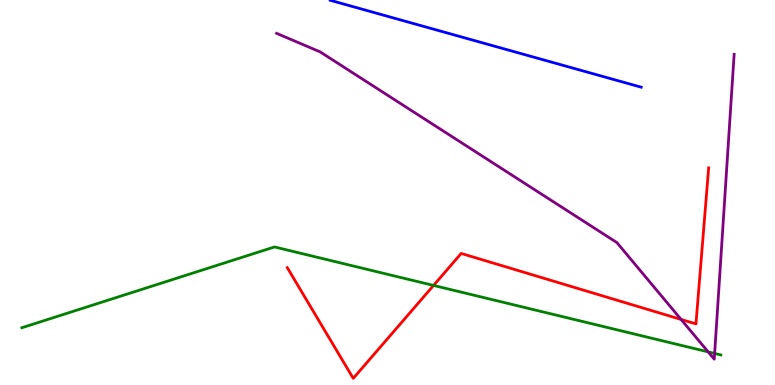[{'lines': ['blue', 'red'], 'intersections': []}, {'lines': ['green', 'red'], 'intersections': [{'x': 5.59, 'y': 2.59}]}, {'lines': ['purple', 'red'], 'intersections': [{'x': 8.79, 'y': 1.7}]}, {'lines': ['blue', 'green'], 'intersections': []}, {'lines': ['blue', 'purple'], 'intersections': []}, {'lines': ['green', 'purple'], 'intersections': [{'x': 9.14, 'y': 0.86}, {'x': 9.22, 'y': 0.819}]}]